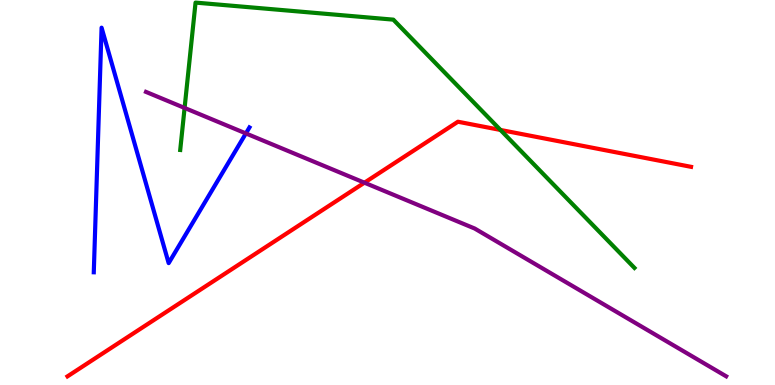[{'lines': ['blue', 'red'], 'intersections': []}, {'lines': ['green', 'red'], 'intersections': [{'x': 6.46, 'y': 6.62}]}, {'lines': ['purple', 'red'], 'intersections': [{'x': 4.7, 'y': 5.25}]}, {'lines': ['blue', 'green'], 'intersections': []}, {'lines': ['blue', 'purple'], 'intersections': [{'x': 3.17, 'y': 6.53}]}, {'lines': ['green', 'purple'], 'intersections': [{'x': 2.38, 'y': 7.2}]}]